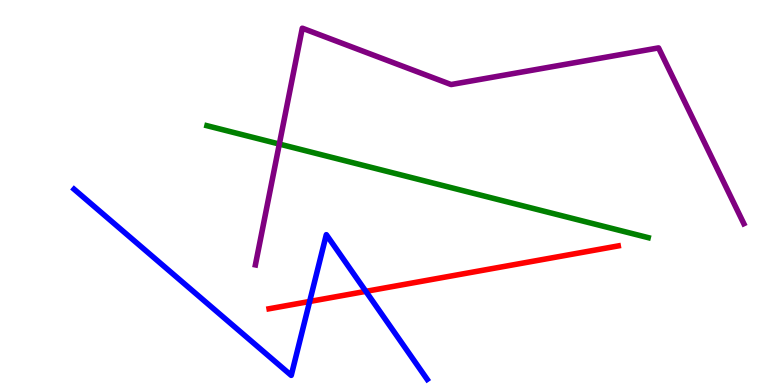[{'lines': ['blue', 'red'], 'intersections': [{'x': 4.0, 'y': 2.17}, {'x': 4.72, 'y': 2.43}]}, {'lines': ['green', 'red'], 'intersections': []}, {'lines': ['purple', 'red'], 'intersections': []}, {'lines': ['blue', 'green'], 'intersections': []}, {'lines': ['blue', 'purple'], 'intersections': []}, {'lines': ['green', 'purple'], 'intersections': [{'x': 3.6, 'y': 6.26}]}]